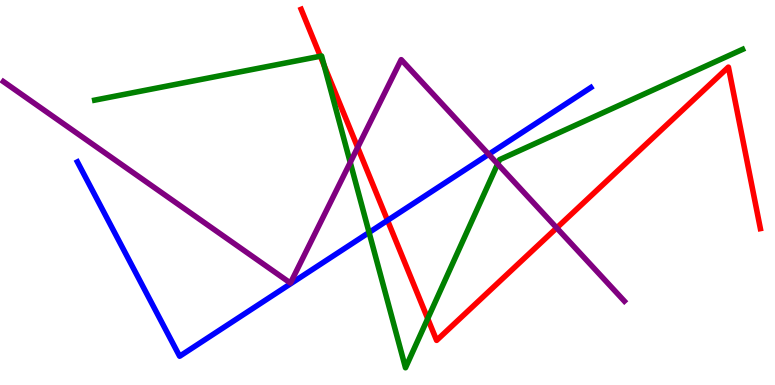[{'lines': ['blue', 'red'], 'intersections': [{'x': 5.0, 'y': 4.28}]}, {'lines': ['green', 'red'], 'intersections': [{'x': 4.13, 'y': 8.54}, {'x': 4.18, 'y': 8.3}, {'x': 5.52, 'y': 1.72}]}, {'lines': ['purple', 'red'], 'intersections': [{'x': 4.62, 'y': 6.17}, {'x': 7.18, 'y': 4.08}]}, {'lines': ['blue', 'green'], 'intersections': [{'x': 4.76, 'y': 3.96}]}, {'lines': ['blue', 'purple'], 'intersections': [{'x': 6.31, 'y': 5.99}]}, {'lines': ['green', 'purple'], 'intersections': [{'x': 4.52, 'y': 5.78}, {'x': 6.42, 'y': 5.74}]}]